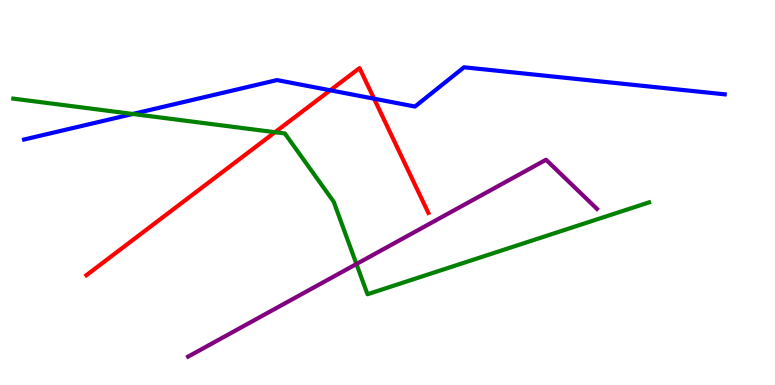[{'lines': ['blue', 'red'], 'intersections': [{'x': 4.26, 'y': 7.65}, {'x': 4.83, 'y': 7.44}]}, {'lines': ['green', 'red'], 'intersections': [{'x': 3.55, 'y': 6.57}]}, {'lines': ['purple', 'red'], 'intersections': []}, {'lines': ['blue', 'green'], 'intersections': [{'x': 1.71, 'y': 7.04}]}, {'lines': ['blue', 'purple'], 'intersections': []}, {'lines': ['green', 'purple'], 'intersections': [{'x': 4.6, 'y': 3.14}]}]